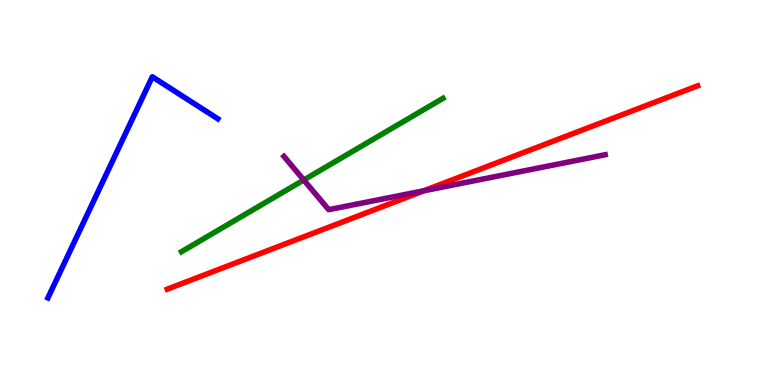[{'lines': ['blue', 'red'], 'intersections': []}, {'lines': ['green', 'red'], 'intersections': []}, {'lines': ['purple', 'red'], 'intersections': [{'x': 5.47, 'y': 5.05}]}, {'lines': ['blue', 'green'], 'intersections': []}, {'lines': ['blue', 'purple'], 'intersections': []}, {'lines': ['green', 'purple'], 'intersections': [{'x': 3.92, 'y': 5.32}]}]